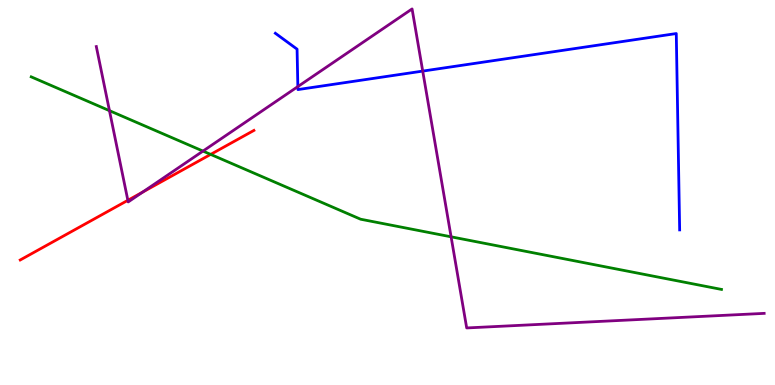[{'lines': ['blue', 'red'], 'intersections': []}, {'lines': ['green', 'red'], 'intersections': [{'x': 2.72, 'y': 5.99}]}, {'lines': ['purple', 'red'], 'intersections': [{'x': 1.65, 'y': 4.8}, {'x': 1.84, 'y': 5.01}]}, {'lines': ['blue', 'green'], 'intersections': []}, {'lines': ['blue', 'purple'], 'intersections': [{'x': 3.84, 'y': 7.75}, {'x': 5.45, 'y': 8.15}]}, {'lines': ['green', 'purple'], 'intersections': [{'x': 1.41, 'y': 7.13}, {'x': 2.62, 'y': 6.08}, {'x': 5.82, 'y': 3.85}]}]